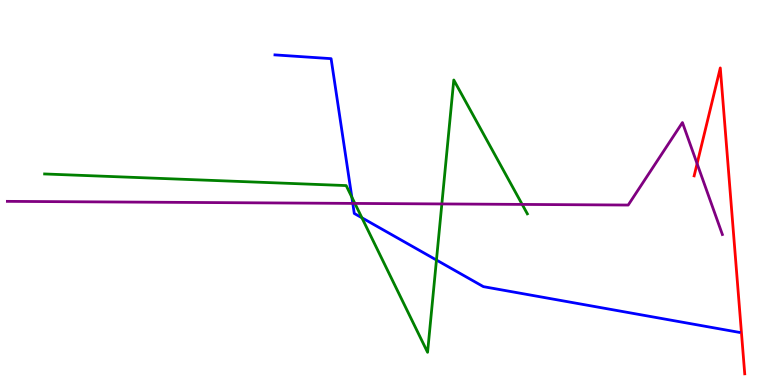[{'lines': ['blue', 'red'], 'intersections': []}, {'lines': ['green', 'red'], 'intersections': []}, {'lines': ['purple', 'red'], 'intersections': [{'x': 8.99, 'y': 5.75}]}, {'lines': ['blue', 'green'], 'intersections': [{'x': 4.54, 'y': 4.88}, {'x': 4.67, 'y': 4.34}, {'x': 5.63, 'y': 3.25}]}, {'lines': ['blue', 'purple'], 'intersections': [{'x': 4.55, 'y': 4.72}]}, {'lines': ['green', 'purple'], 'intersections': [{'x': 4.58, 'y': 4.72}, {'x': 5.7, 'y': 4.7}, {'x': 6.74, 'y': 4.69}]}]